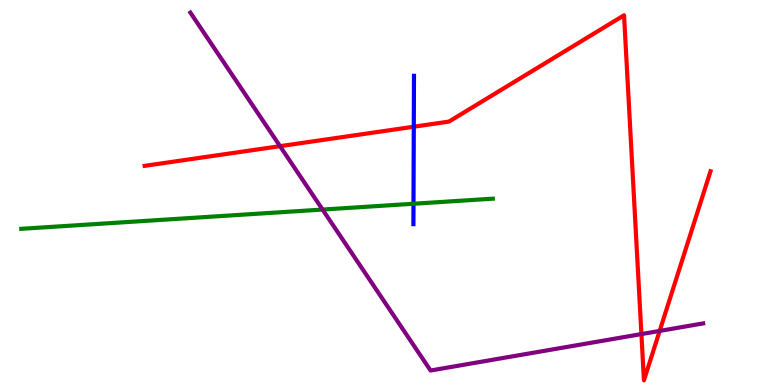[{'lines': ['blue', 'red'], 'intersections': [{'x': 5.34, 'y': 6.71}]}, {'lines': ['green', 'red'], 'intersections': []}, {'lines': ['purple', 'red'], 'intersections': [{'x': 3.61, 'y': 6.2}, {'x': 8.28, 'y': 1.32}, {'x': 8.51, 'y': 1.4}]}, {'lines': ['blue', 'green'], 'intersections': [{'x': 5.34, 'y': 4.71}]}, {'lines': ['blue', 'purple'], 'intersections': []}, {'lines': ['green', 'purple'], 'intersections': [{'x': 4.16, 'y': 4.56}]}]